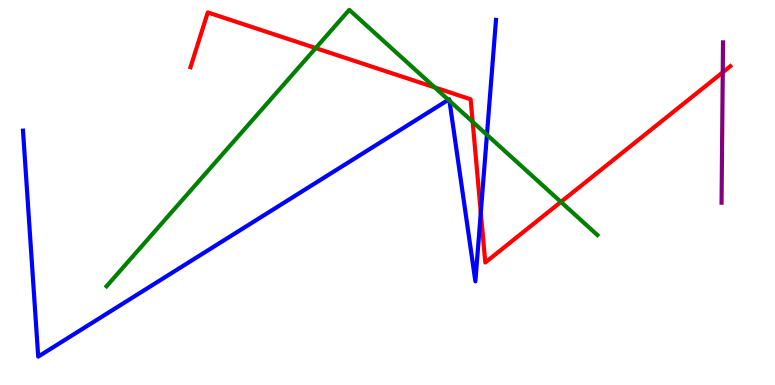[{'lines': ['blue', 'red'], 'intersections': [{'x': 6.2, 'y': 4.48}]}, {'lines': ['green', 'red'], 'intersections': [{'x': 4.07, 'y': 8.75}, {'x': 5.61, 'y': 7.73}, {'x': 6.1, 'y': 6.84}, {'x': 7.24, 'y': 4.76}]}, {'lines': ['purple', 'red'], 'intersections': [{'x': 9.33, 'y': 8.12}]}, {'lines': ['blue', 'green'], 'intersections': [{'x': 5.79, 'y': 7.41}, {'x': 5.8, 'y': 7.38}, {'x': 6.28, 'y': 6.5}]}, {'lines': ['blue', 'purple'], 'intersections': []}, {'lines': ['green', 'purple'], 'intersections': []}]